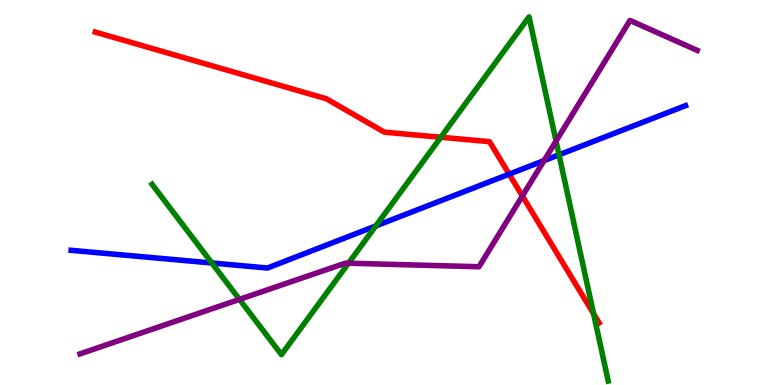[{'lines': ['blue', 'red'], 'intersections': [{'x': 6.57, 'y': 5.48}]}, {'lines': ['green', 'red'], 'intersections': [{'x': 5.69, 'y': 6.43}, {'x': 7.66, 'y': 1.85}]}, {'lines': ['purple', 'red'], 'intersections': [{'x': 6.74, 'y': 4.91}]}, {'lines': ['blue', 'green'], 'intersections': [{'x': 2.73, 'y': 3.17}, {'x': 4.85, 'y': 4.13}, {'x': 7.21, 'y': 5.98}]}, {'lines': ['blue', 'purple'], 'intersections': [{'x': 7.02, 'y': 5.83}]}, {'lines': ['green', 'purple'], 'intersections': [{'x': 3.09, 'y': 2.22}, {'x': 4.5, 'y': 3.16}, {'x': 7.17, 'y': 6.34}]}]